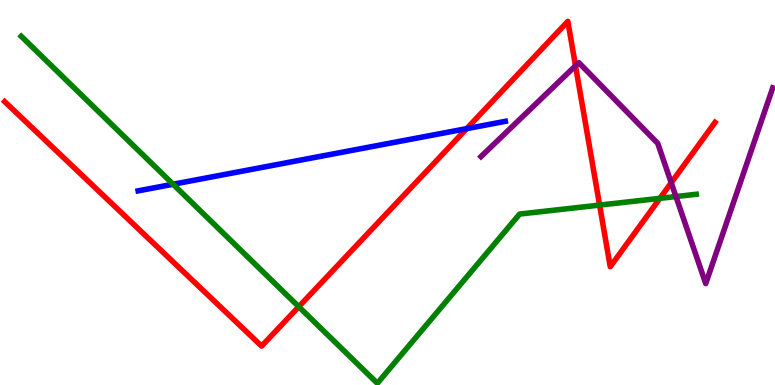[{'lines': ['blue', 'red'], 'intersections': [{'x': 6.02, 'y': 6.66}]}, {'lines': ['green', 'red'], 'intersections': [{'x': 3.86, 'y': 2.03}, {'x': 7.74, 'y': 4.67}, {'x': 8.51, 'y': 4.85}]}, {'lines': ['purple', 'red'], 'intersections': [{'x': 7.43, 'y': 8.29}, {'x': 8.66, 'y': 5.25}]}, {'lines': ['blue', 'green'], 'intersections': [{'x': 2.23, 'y': 5.21}]}, {'lines': ['blue', 'purple'], 'intersections': []}, {'lines': ['green', 'purple'], 'intersections': [{'x': 8.72, 'y': 4.89}]}]